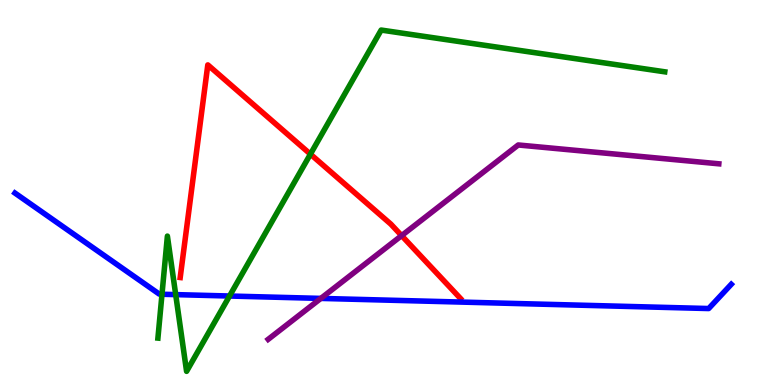[{'lines': ['blue', 'red'], 'intersections': []}, {'lines': ['green', 'red'], 'intersections': [{'x': 4.01, 'y': 6.0}]}, {'lines': ['purple', 'red'], 'intersections': [{'x': 5.18, 'y': 3.88}]}, {'lines': ['blue', 'green'], 'intersections': [{'x': 2.09, 'y': 2.36}, {'x': 2.27, 'y': 2.35}, {'x': 2.96, 'y': 2.31}]}, {'lines': ['blue', 'purple'], 'intersections': [{'x': 4.14, 'y': 2.25}]}, {'lines': ['green', 'purple'], 'intersections': []}]